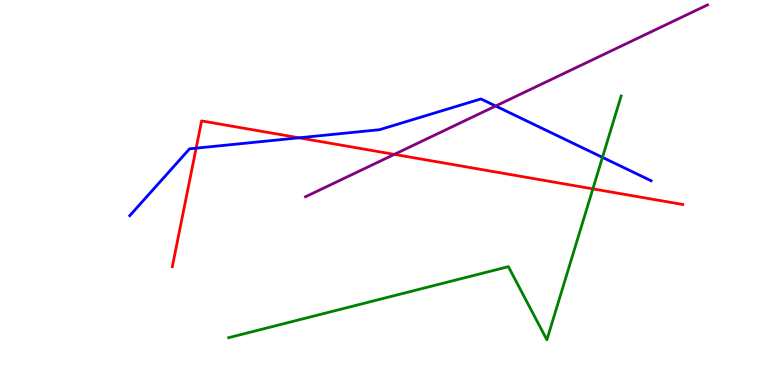[{'lines': ['blue', 'red'], 'intersections': [{'x': 2.53, 'y': 6.15}, {'x': 3.86, 'y': 6.42}]}, {'lines': ['green', 'red'], 'intersections': [{'x': 7.65, 'y': 5.09}]}, {'lines': ['purple', 'red'], 'intersections': [{'x': 5.09, 'y': 5.99}]}, {'lines': ['blue', 'green'], 'intersections': [{'x': 7.77, 'y': 5.91}]}, {'lines': ['blue', 'purple'], 'intersections': [{'x': 6.4, 'y': 7.25}]}, {'lines': ['green', 'purple'], 'intersections': []}]